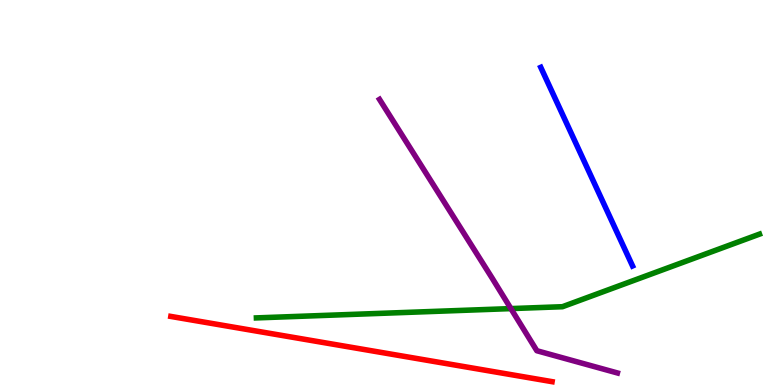[{'lines': ['blue', 'red'], 'intersections': []}, {'lines': ['green', 'red'], 'intersections': []}, {'lines': ['purple', 'red'], 'intersections': []}, {'lines': ['blue', 'green'], 'intersections': []}, {'lines': ['blue', 'purple'], 'intersections': []}, {'lines': ['green', 'purple'], 'intersections': [{'x': 6.59, 'y': 1.98}]}]